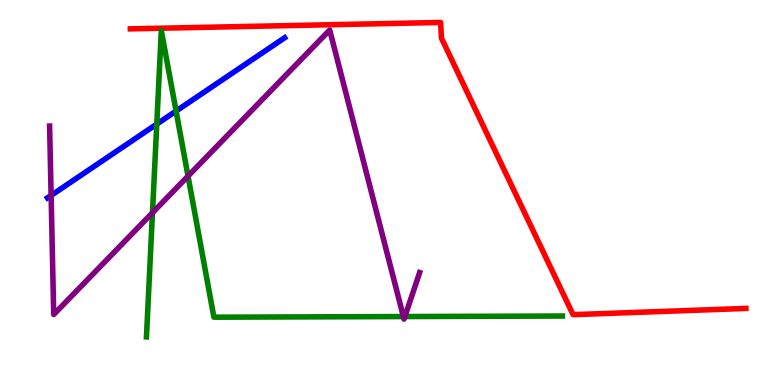[{'lines': ['blue', 'red'], 'intersections': []}, {'lines': ['green', 'red'], 'intersections': []}, {'lines': ['purple', 'red'], 'intersections': []}, {'lines': ['blue', 'green'], 'intersections': [{'x': 2.02, 'y': 6.78}, {'x': 2.27, 'y': 7.12}]}, {'lines': ['blue', 'purple'], 'intersections': [{'x': 0.66, 'y': 4.92}]}, {'lines': ['green', 'purple'], 'intersections': [{'x': 1.97, 'y': 4.47}, {'x': 2.43, 'y': 5.43}, {'x': 5.21, 'y': 1.78}, {'x': 5.22, 'y': 1.78}]}]